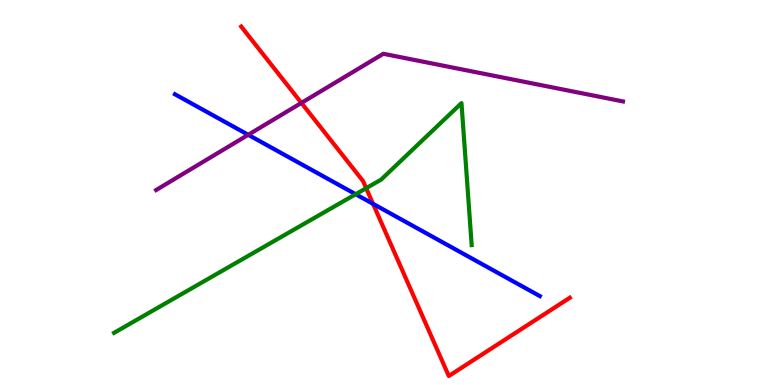[{'lines': ['blue', 'red'], 'intersections': [{'x': 4.81, 'y': 4.71}]}, {'lines': ['green', 'red'], 'intersections': [{'x': 4.72, 'y': 5.11}]}, {'lines': ['purple', 'red'], 'intersections': [{'x': 3.89, 'y': 7.33}]}, {'lines': ['blue', 'green'], 'intersections': [{'x': 4.59, 'y': 4.96}]}, {'lines': ['blue', 'purple'], 'intersections': [{'x': 3.2, 'y': 6.5}]}, {'lines': ['green', 'purple'], 'intersections': []}]